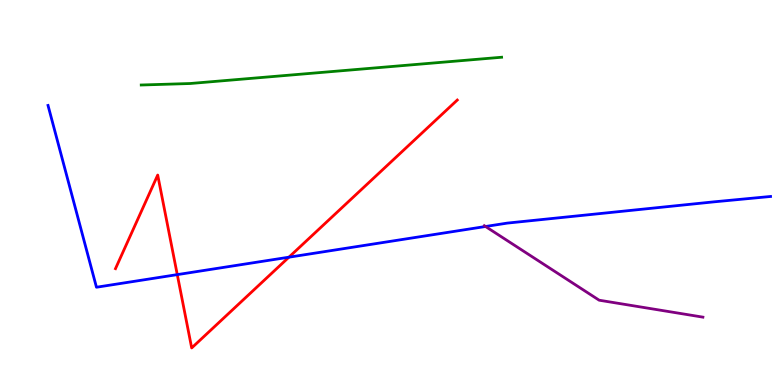[{'lines': ['blue', 'red'], 'intersections': [{'x': 2.29, 'y': 2.87}, {'x': 3.73, 'y': 3.32}]}, {'lines': ['green', 'red'], 'intersections': []}, {'lines': ['purple', 'red'], 'intersections': []}, {'lines': ['blue', 'green'], 'intersections': []}, {'lines': ['blue', 'purple'], 'intersections': [{'x': 6.26, 'y': 4.12}]}, {'lines': ['green', 'purple'], 'intersections': []}]